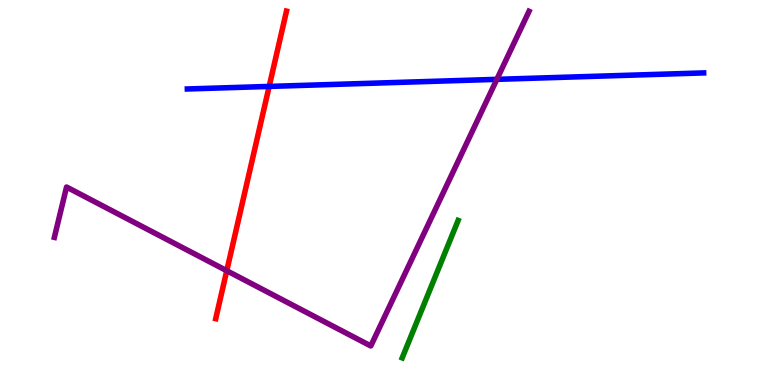[{'lines': ['blue', 'red'], 'intersections': [{'x': 3.47, 'y': 7.76}]}, {'lines': ['green', 'red'], 'intersections': []}, {'lines': ['purple', 'red'], 'intersections': [{'x': 2.93, 'y': 2.97}]}, {'lines': ['blue', 'green'], 'intersections': []}, {'lines': ['blue', 'purple'], 'intersections': [{'x': 6.41, 'y': 7.94}]}, {'lines': ['green', 'purple'], 'intersections': []}]